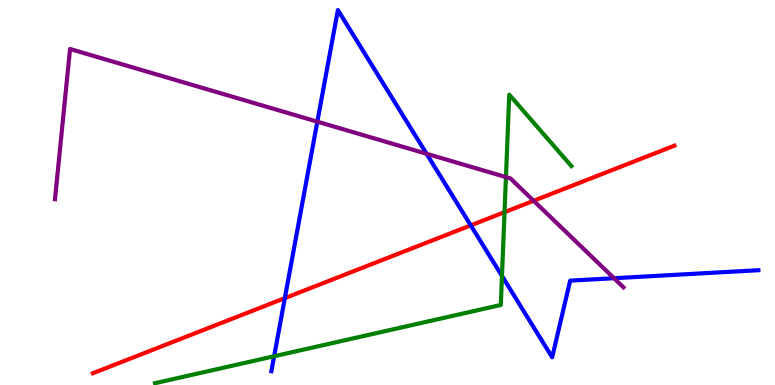[{'lines': ['blue', 'red'], 'intersections': [{'x': 3.68, 'y': 2.26}, {'x': 6.07, 'y': 4.15}]}, {'lines': ['green', 'red'], 'intersections': [{'x': 6.51, 'y': 4.49}]}, {'lines': ['purple', 'red'], 'intersections': [{'x': 6.89, 'y': 4.79}]}, {'lines': ['blue', 'green'], 'intersections': [{'x': 3.54, 'y': 0.747}, {'x': 6.48, 'y': 2.83}]}, {'lines': ['blue', 'purple'], 'intersections': [{'x': 4.09, 'y': 6.84}, {'x': 5.5, 'y': 6.01}, {'x': 7.92, 'y': 2.77}]}, {'lines': ['green', 'purple'], 'intersections': [{'x': 6.53, 'y': 5.4}]}]